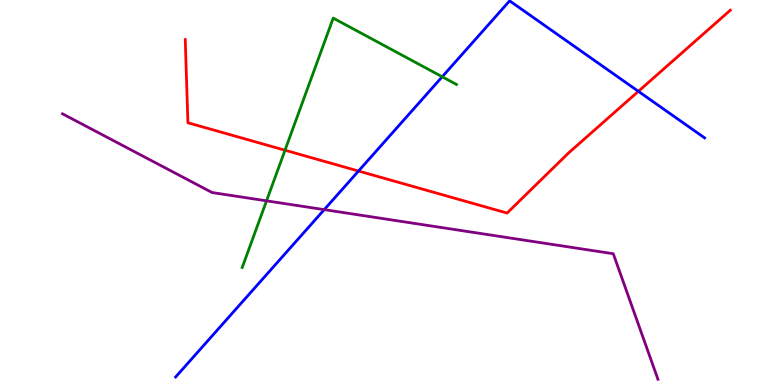[{'lines': ['blue', 'red'], 'intersections': [{'x': 4.63, 'y': 5.56}, {'x': 8.24, 'y': 7.63}]}, {'lines': ['green', 'red'], 'intersections': [{'x': 3.68, 'y': 6.1}]}, {'lines': ['purple', 'red'], 'intersections': []}, {'lines': ['blue', 'green'], 'intersections': [{'x': 5.71, 'y': 8.01}]}, {'lines': ['blue', 'purple'], 'intersections': [{'x': 4.18, 'y': 4.55}]}, {'lines': ['green', 'purple'], 'intersections': [{'x': 3.44, 'y': 4.78}]}]